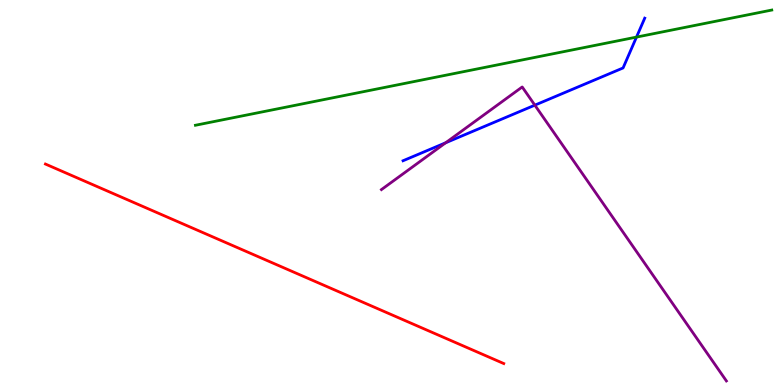[{'lines': ['blue', 'red'], 'intersections': []}, {'lines': ['green', 'red'], 'intersections': []}, {'lines': ['purple', 'red'], 'intersections': []}, {'lines': ['blue', 'green'], 'intersections': [{'x': 8.21, 'y': 9.04}]}, {'lines': ['blue', 'purple'], 'intersections': [{'x': 5.75, 'y': 6.29}, {'x': 6.9, 'y': 7.27}]}, {'lines': ['green', 'purple'], 'intersections': []}]